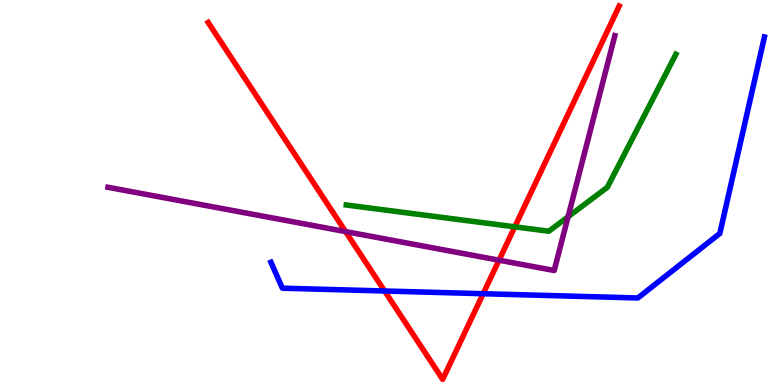[{'lines': ['blue', 'red'], 'intersections': [{'x': 4.96, 'y': 2.44}, {'x': 6.23, 'y': 2.37}]}, {'lines': ['green', 'red'], 'intersections': [{'x': 6.64, 'y': 4.11}]}, {'lines': ['purple', 'red'], 'intersections': [{'x': 4.46, 'y': 3.98}, {'x': 6.44, 'y': 3.24}]}, {'lines': ['blue', 'green'], 'intersections': []}, {'lines': ['blue', 'purple'], 'intersections': []}, {'lines': ['green', 'purple'], 'intersections': [{'x': 7.33, 'y': 4.37}]}]